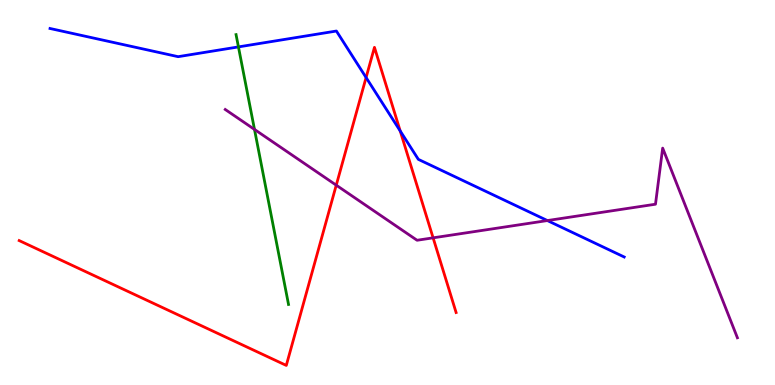[{'lines': ['blue', 'red'], 'intersections': [{'x': 4.72, 'y': 7.99}, {'x': 5.16, 'y': 6.6}]}, {'lines': ['green', 'red'], 'intersections': []}, {'lines': ['purple', 'red'], 'intersections': [{'x': 4.34, 'y': 5.19}, {'x': 5.59, 'y': 3.82}]}, {'lines': ['blue', 'green'], 'intersections': [{'x': 3.08, 'y': 8.78}]}, {'lines': ['blue', 'purple'], 'intersections': [{'x': 7.06, 'y': 4.27}]}, {'lines': ['green', 'purple'], 'intersections': [{'x': 3.28, 'y': 6.64}]}]